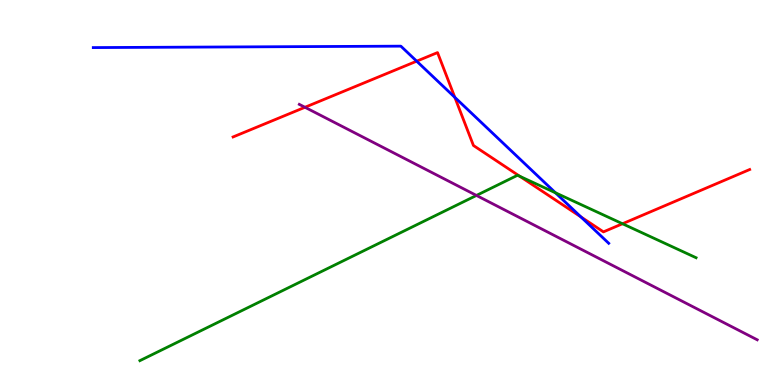[{'lines': ['blue', 'red'], 'intersections': [{'x': 5.38, 'y': 8.41}, {'x': 5.87, 'y': 7.47}, {'x': 7.5, 'y': 4.37}]}, {'lines': ['green', 'red'], 'intersections': [{'x': 6.71, 'y': 5.42}, {'x': 8.03, 'y': 4.19}]}, {'lines': ['purple', 'red'], 'intersections': [{'x': 3.94, 'y': 7.21}]}, {'lines': ['blue', 'green'], 'intersections': [{'x': 7.17, 'y': 4.99}]}, {'lines': ['blue', 'purple'], 'intersections': []}, {'lines': ['green', 'purple'], 'intersections': [{'x': 6.15, 'y': 4.92}]}]